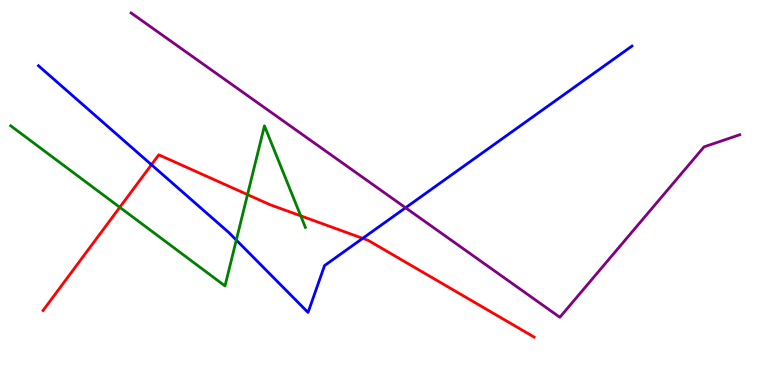[{'lines': ['blue', 'red'], 'intersections': [{'x': 1.95, 'y': 5.72}, {'x': 4.68, 'y': 3.81}]}, {'lines': ['green', 'red'], 'intersections': [{'x': 1.55, 'y': 4.62}, {'x': 3.19, 'y': 4.95}, {'x': 3.88, 'y': 4.39}]}, {'lines': ['purple', 'red'], 'intersections': []}, {'lines': ['blue', 'green'], 'intersections': [{'x': 3.05, 'y': 3.76}]}, {'lines': ['blue', 'purple'], 'intersections': [{'x': 5.23, 'y': 4.6}]}, {'lines': ['green', 'purple'], 'intersections': []}]